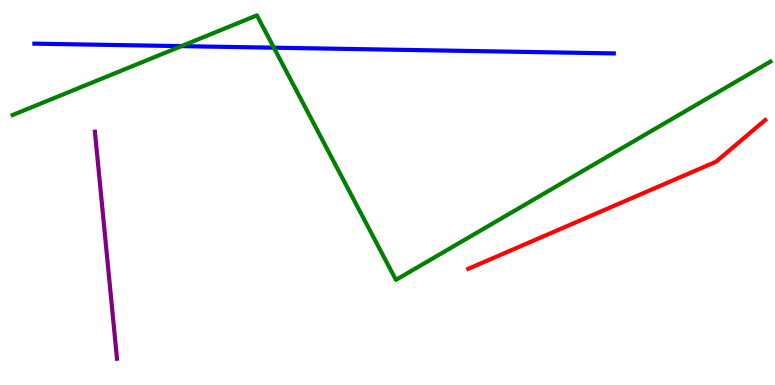[{'lines': ['blue', 'red'], 'intersections': []}, {'lines': ['green', 'red'], 'intersections': []}, {'lines': ['purple', 'red'], 'intersections': []}, {'lines': ['blue', 'green'], 'intersections': [{'x': 2.34, 'y': 8.8}, {'x': 3.53, 'y': 8.76}]}, {'lines': ['blue', 'purple'], 'intersections': []}, {'lines': ['green', 'purple'], 'intersections': []}]